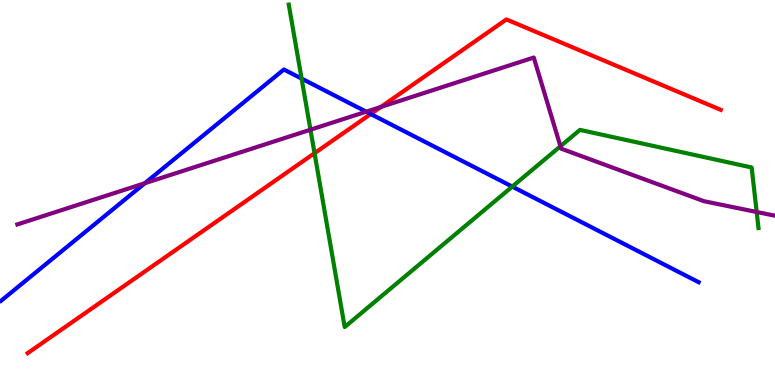[{'lines': ['blue', 'red'], 'intersections': [{'x': 4.78, 'y': 7.04}]}, {'lines': ['green', 'red'], 'intersections': [{'x': 4.06, 'y': 6.02}]}, {'lines': ['purple', 'red'], 'intersections': [{'x': 4.91, 'y': 7.22}]}, {'lines': ['blue', 'green'], 'intersections': [{'x': 3.89, 'y': 7.96}, {'x': 6.61, 'y': 5.15}]}, {'lines': ['blue', 'purple'], 'intersections': [{'x': 1.87, 'y': 5.24}, {'x': 4.73, 'y': 7.1}]}, {'lines': ['green', 'purple'], 'intersections': [{'x': 4.01, 'y': 6.63}, {'x': 7.23, 'y': 6.2}, {'x': 9.76, 'y': 4.49}]}]